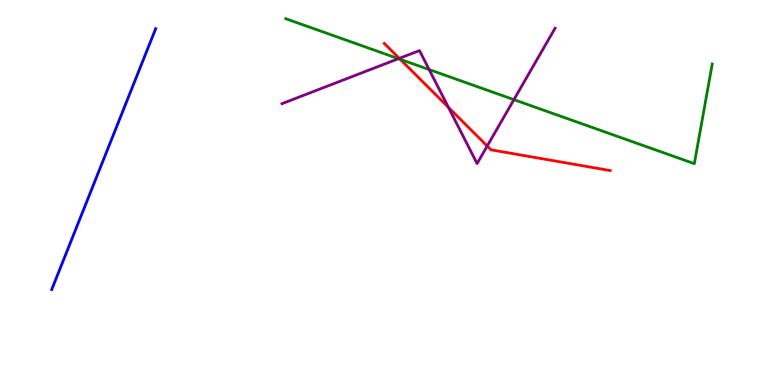[{'lines': ['blue', 'red'], 'intersections': []}, {'lines': ['green', 'red'], 'intersections': [{'x': 5.16, 'y': 8.46}]}, {'lines': ['purple', 'red'], 'intersections': [{'x': 5.15, 'y': 8.48}, {'x': 5.79, 'y': 7.21}, {'x': 6.29, 'y': 6.21}]}, {'lines': ['blue', 'green'], 'intersections': []}, {'lines': ['blue', 'purple'], 'intersections': []}, {'lines': ['green', 'purple'], 'intersections': [{'x': 5.14, 'y': 8.48}, {'x': 5.54, 'y': 8.19}, {'x': 6.63, 'y': 7.41}]}]